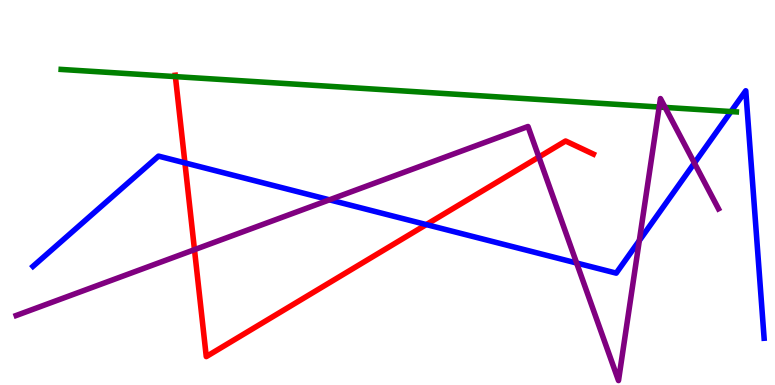[{'lines': ['blue', 'red'], 'intersections': [{'x': 2.39, 'y': 5.77}, {'x': 5.5, 'y': 4.17}]}, {'lines': ['green', 'red'], 'intersections': [{'x': 2.26, 'y': 8.01}]}, {'lines': ['purple', 'red'], 'intersections': [{'x': 2.51, 'y': 3.52}, {'x': 6.95, 'y': 5.92}]}, {'lines': ['blue', 'green'], 'intersections': [{'x': 9.43, 'y': 7.1}]}, {'lines': ['blue', 'purple'], 'intersections': [{'x': 4.25, 'y': 4.81}, {'x': 7.44, 'y': 3.17}, {'x': 8.25, 'y': 3.75}, {'x': 8.96, 'y': 5.76}]}, {'lines': ['green', 'purple'], 'intersections': [{'x': 8.51, 'y': 7.22}, {'x': 8.58, 'y': 7.21}]}]